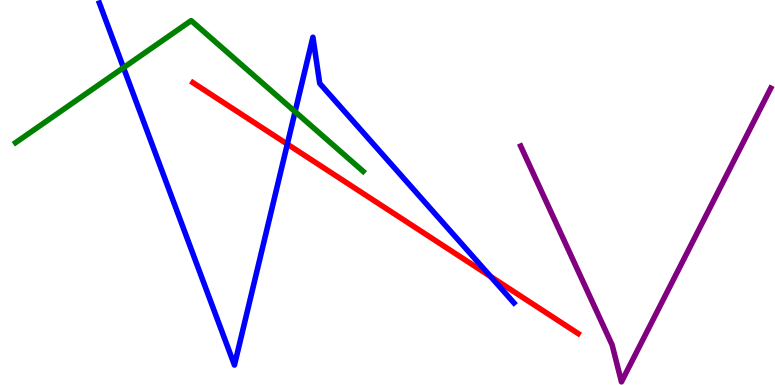[{'lines': ['blue', 'red'], 'intersections': [{'x': 3.71, 'y': 6.26}, {'x': 6.33, 'y': 2.82}]}, {'lines': ['green', 'red'], 'intersections': []}, {'lines': ['purple', 'red'], 'intersections': []}, {'lines': ['blue', 'green'], 'intersections': [{'x': 1.59, 'y': 8.24}, {'x': 3.81, 'y': 7.1}]}, {'lines': ['blue', 'purple'], 'intersections': []}, {'lines': ['green', 'purple'], 'intersections': []}]